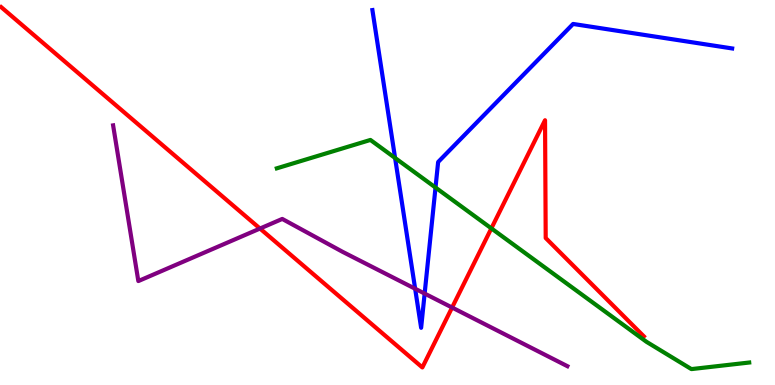[{'lines': ['blue', 'red'], 'intersections': []}, {'lines': ['green', 'red'], 'intersections': [{'x': 6.34, 'y': 4.07}]}, {'lines': ['purple', 'red'], 'intersections': [{'x': 3.35, 'y': 4.06}, {'x': 5.83, 'y': 2.01}]}, {'lines': ['blue', 'green'], 'intersections': [{'x': 5.1, 'y': 5.9}, {'x': 5.62, 'y': 5.13}]}, {'lines': ['blue', 'purple'], 'intersections': [{'x': 5.36, 'y': 2.5}, {'x': 5.48, 'y': 2.37}]}, {'lines': ['green', 'purple'], 'intersections': []}]